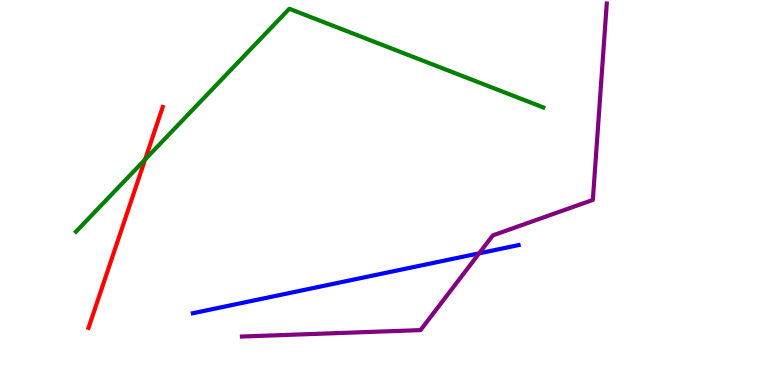[{'lines': ['blue', 'red'], 'intersections': []}, {'lines': ['green', 'red'], 'intersections': [{'x': 1.87, 'y': 5.86}]}, {'lines': ['purple', 'red'], 'intersections': []}, {'lines': ['blue', 'green'], 'intersections': []}, {'lines': ['blue', 'purple'], 'intersections': [{'x': 6.18, 'y': 3.42}]}, {'lines': ['green', 'purple'], 'intersections': []}]